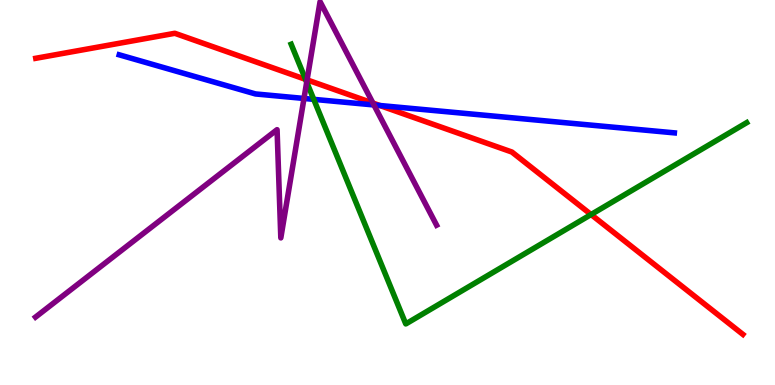[{'lines': ['blue', 'red'], 'intersections': [{'x': 4.9, 'y': 7.26}]}, {'lines': ['green', 'red'], 'intersections': [{'x': 3.94, 'y': 7.94}, {'x': 7.63, 'y': 4.43}]}, {'lines': ['purple', 'red'], 'intersections': [{'x': 3.96, 'y': 7.93}, {'x': 4.81, 'y': 7.32}]}, {'lines': ['blue', 'green'], 'intersections': [{'x': 4.05, 'y': 7.42}]}, {'lines': ['blue', 'purple'], 'intersections': [{'x': 3.92, 'y': 7.44}, {'x': 4.82, 'y': 7.27}]}, {'lines': ['green', 'purple'], 'intersections': [{'x': 3.96, 'y': 7.87}]}]